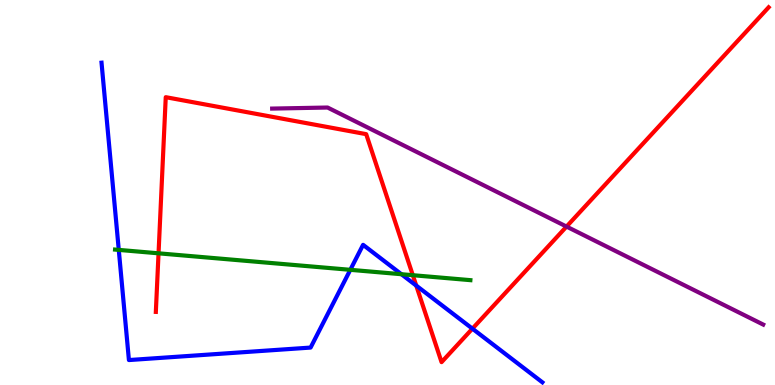[{'lines': ['blue', 'red'], 'intersections': [{'x': 5.37, 'y': 2.58}, {'x': 6.1, 'y': 1.46}]}, {'lines': ['green', 'red'], 'intersections': [{'x': 2.05, 'y': 3.42}, {'x': 5.33, 'y': 2.85}]}, {'lines': ['purple', 'red'], 'intersections': [{'x': 7.31, 'y': 4.11}]}, {'lines': ['blue', 'green'], 'intersections': [{'x': 1.53, 'y': 3.51}, {'x': 4.52, 'y': 2.99}, {'x': 5.18, 'y': 2.88}]}, {'lines': ['blue', 'purple'], 'intersections': []}, {'lines': ['green', 'purple'], 'intersections': []}]